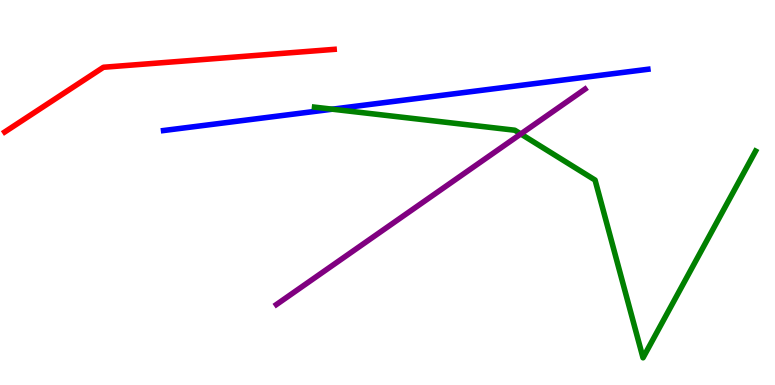[{'lines': ['blue', 'red'], 'intersections': []}, {'lines': ['green', 'red'], 'intersections': []}, {'lines': ['purple', 'red'], 'intersections': []}, {'lines': ['blue', 'green'], 'intersections': [{'x': 4.29, 'y': 7.16}]}, {'lines': ['blue', 'purple'], 'intersections': []}, {'lines': ['green', 'purple'], 'intersections': [{'x': 6.72, 'y': 6.52}]}]